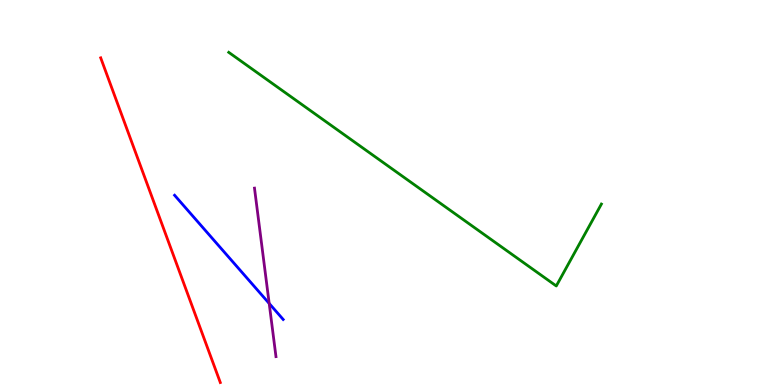[{'lines': ['blue', 'red'], 'intersections': []}, {'lines': ['green', 'red'], 'intersections': []}, {'lines': ['purple', 'red'], 'intersections': []}, {'lines': ['blue', 'green'], 'intersections': []}, {'lines': ['blue', 'purple'], 'intersections': [{'x': 3.47, 'y': 2.12}]}, {'lines': ['green', 'purple'], 'intersections': []}]